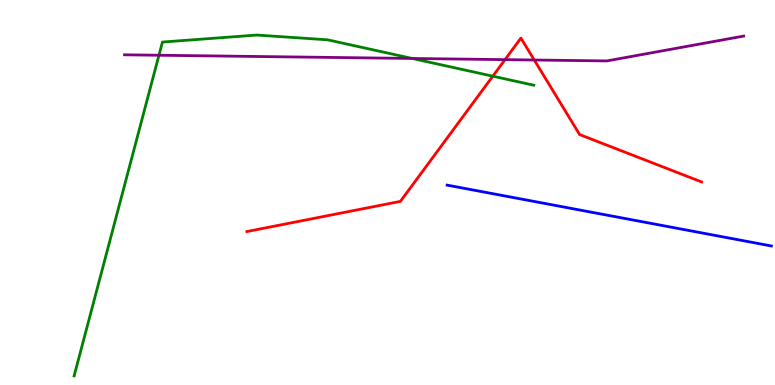[{'lines': ['blue', 'red'], 'intersections': []}, {'lines': ['green', 'red'], 'intersections': [{'x': 6.36, 'y': 8.02}]}, {'lines': ['purple', 'red'], 'intersections': [{'x': 6.52, 'y': 8.45}, {'x': 6.89, 'y': 8.44}]}, {'lines': ['blue', 'green'], 'intersections': []}, {'lines': ['blue', 'purple'], 'intersections': []}, {'lines': ['green', 'purple'], 'intersections': [{'x': 2.05, 'y': 8.57}, {'x': 5.32, 'y': 8.48}]}]